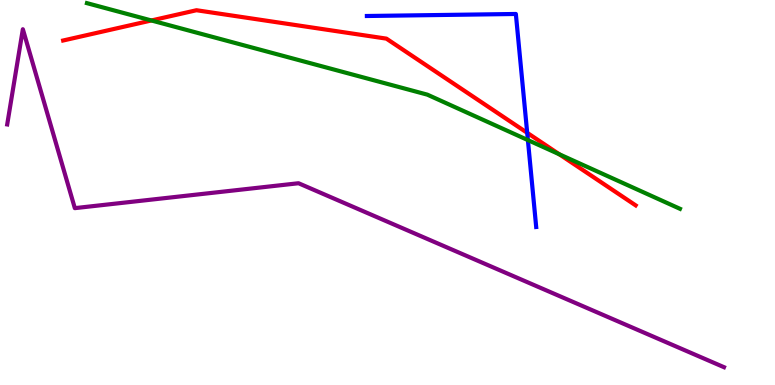[{'lines': ['blue', 'red'], 'intersections': [{'x': 6.8, 'y': 6.55}]}, {'lines': ['green', 'red'], 'intersections': [{'x': 1.95, 'y': 9.47}, {'x': 7.22, 'y': 5.99}]}, {'lines': ['purple', 'red'], 'intersections': []}, {'lines': ['blue', 'green'], 'intersections': [{'x': 6.81, 'y': 6.36}]}, {'lines': ['blue', 'purple'], 'intersections': []}, {'lines': ['green', 'purple'], 'intersections': []}]